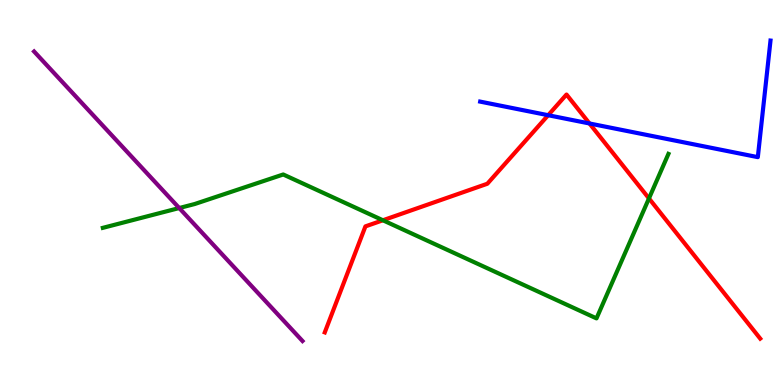[{'lines': ['blue', 'red'], 'intersections': [{'x': 7.07, 'y': 7.01}, {'x': 7.61, 'y': 6.79}]}, {'lines': ['green', 'red'], 'intersections': [{'x': 4.94, 'y': 4.28}, {'x': 8.37, 'y': 4.85}]}, {'lines': ['purple', 'red'], 'intersections': []}, {'lines': ['blue', 'green'], 'intersections': []}, {'lines': ['blue', 'purple'], 'intersections': []}, {'lines': ['green', 'purple'], 'intersections': [{'x': 2.31, 'y': 4.6}]}]